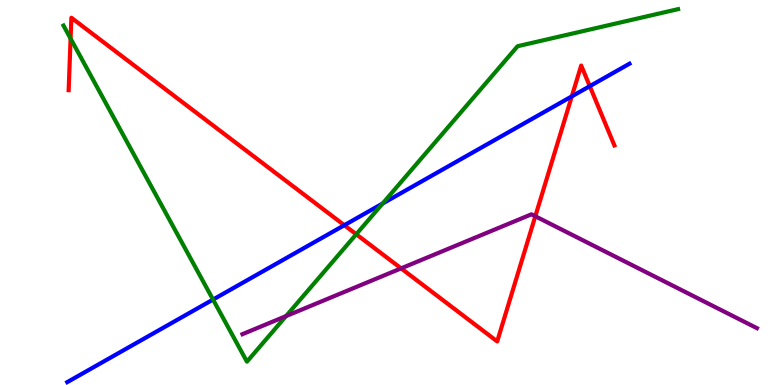[{'lines': ['blue', 'red'], 'intersections': [{'x': 4.44, 'y': 4.15}, {'x': 7.38, 'y': 7.5}, {'x': 7.61, 'y': 7.76}]}, {'lines': ['green', 'red'], 'intersections': [{'x': 0.911, 'y': 9.0}, {'x': 4.6, 'y': 3.91}]}, {'lines': ['purple', 'red'], 'intersections': [{'x': 5.18, 'y': 3.03}, {'x': 6.91, 'y': 4.38}]}, {'lines': ['blue', 'green'], 'intersections': [{'x': 2.75, 'y': 2.22}, {'x': 4.94, 'y': 4.71}]}, {'lines': ['blue', 'purple'], 'intersections': []}, {'lines': ['green', 'purple'], 'intersections': [{'x': 3.69, 'y': 1.79}]}]